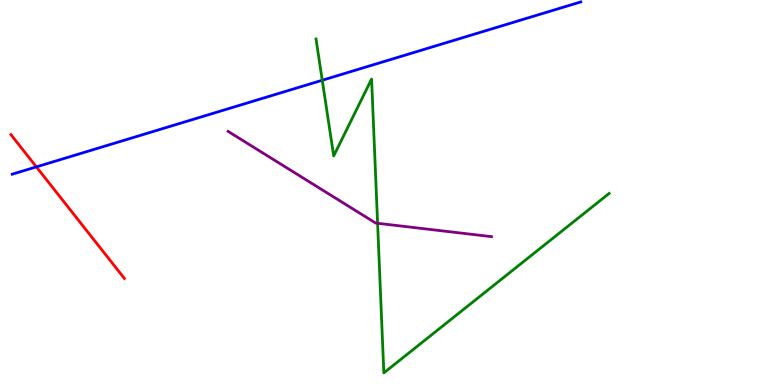[{'lines': ['blue', 'red'], 'intersections': [{'x': 0.469, 'y': 5.67}]}, {'lines': ['green', 'red'], 'intersections': []}, {'lines': ['purple', 'red'], 'intersections': []}, {'lines': ['blue', 'green'], 'intersections': [{'x': 4.16, 'y': 7.92}]}, {'lines': ['blue', 'purple'], 'intersections': []}, {'lines': ['green', 'purple'], 'intersections': [{'x': 4.87, 'y': 4.2}]}]